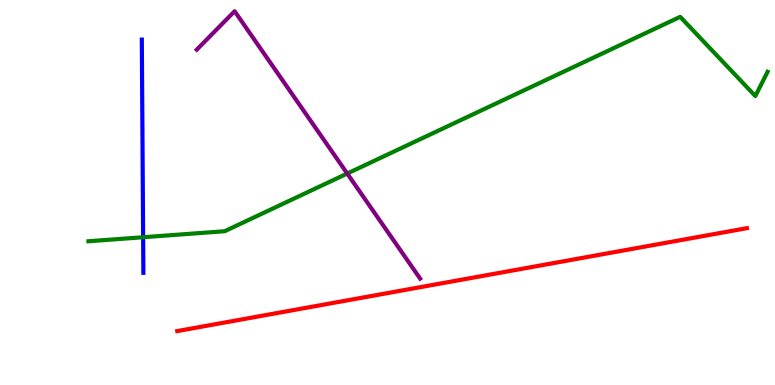[{'lines': ['blue', 'red'], 'intersections': []}, {'lines': ['green', 'red'], 'intersections': []}, {'lines': ['purple', 'red'], 'intersections': []}, {'lines': ['blue', 'green'], 'intersections': [{'x': 1.85, 'y': 3.84}]}, {'lines': ['blue', 'purple'], 'intersections': []}, {'lines': ['green', 'purple'], 'intersections': [{'x': 4.48, 'y': 5.49}]}]